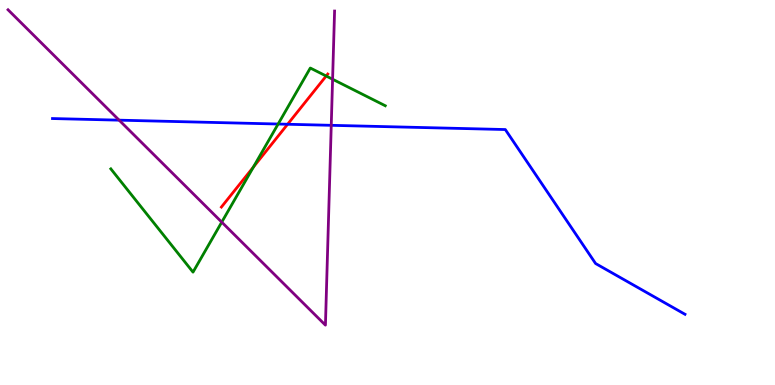[{'lines': ['blue', 'red'], 'intersections': [{'x': 3.71, 'y': 6.77}]}, {'lines': ['green', 'red'], 'intersections': [{'x': 3.27, 'y': 5.66}, {'x': 4.21, 'y': 8.03}]}, {'lines': ['purple', 'red'], 'intersections': []}, {'lines': ['blue', 'green'], 'intersections': [{'x': 3.59, 'y': 6.78}]}, {'lines': ['blue', 'purple'], 'intersections': [{'x': 1.54, 'y': 6.88}, {'x': 4.27, 'y': 6.75}]}, {'lines': ['green', 'purple'], 'intersections': [{'x': 2.86, 'y': 4.23}, {'x': 4.29, 'y': 7.94}]}]